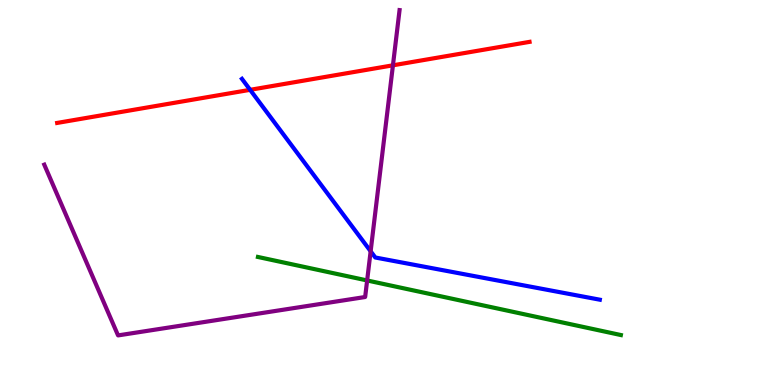[{'lines': ['blue', 'red'], 'intersections': [{'x': 3.23, 'y': 7.67}]}, {'lines': ['green', 'red'], 'intersections': []}, {'lines': ['purple', 'red'], 'intersections': [{'x': 5.07, 'y': 8.3}]}, {'lines': ['blue', 'green'], 'intersections': []}, {'lines': ['blue', 'purple'], 'intersections': [{'x': 4.78, 'y': 3.47}]}, {'lines': ['green', 'purple'], 'intersections': [{'x': 4.74, 'y': 2.72}]}]